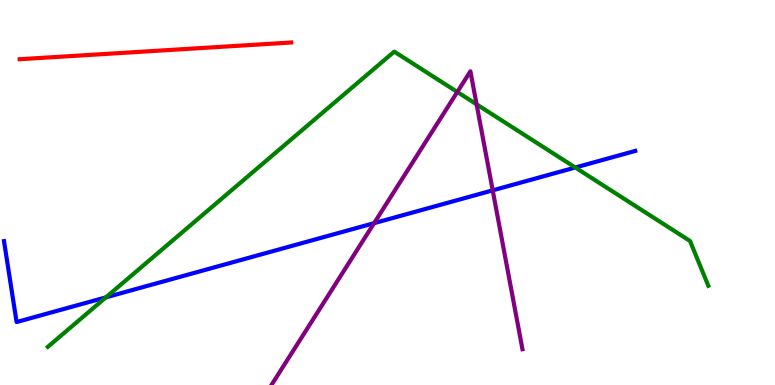[{'lines': ['blue', 'red'], 'intersections': []}, {'lines': ['green', 'red'], 'intersections': []}, {'lines': ['purple', 'red'], 'intersections': []}, {'lines': ['blue', 'green'], 'intersections': [{'x': 1.37, 'y': 2.28}, {'x': 7.42, 'y': 5.65}]}, {'lines': ['blue', 'purple'], 'intersections': [{'x': 4.83, 'y': 4.2}, {'x': 6.36, 'y': 5.06}]}, {'lines': ['green', 'purple'], 'intersections': [{'x': 5.9, 'y': 7.61}, {'x': 6.15, 'y': 7.29}]}]